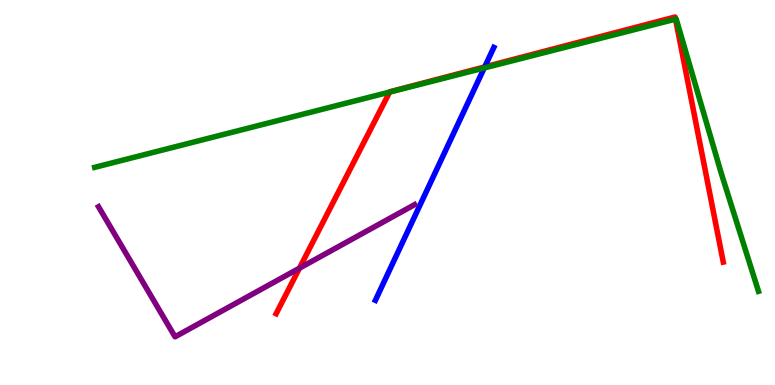[{'lines': ['blue', 'red'], 'intersections': [{'x': 6.25, 'y': 8.26}]}, {'lines': ['green', 'red'], 'intersections': [{'x': 5.03, 'y': 7.61}, {'x': 8.72, 'y': 9.5}]}, {'lines': ['purple', 'red'], 'intersections': [{'x': 3.86, 'y': 3.03}]}, {'lines': ['blue', 'green'], 'intersections': [{'x': 6.25, 'y': 8.24}]}, {'lines': ['blue', 'purple'], 'intersections': []}, {'lines': ['green', 'purple'], 'intersections': []}]